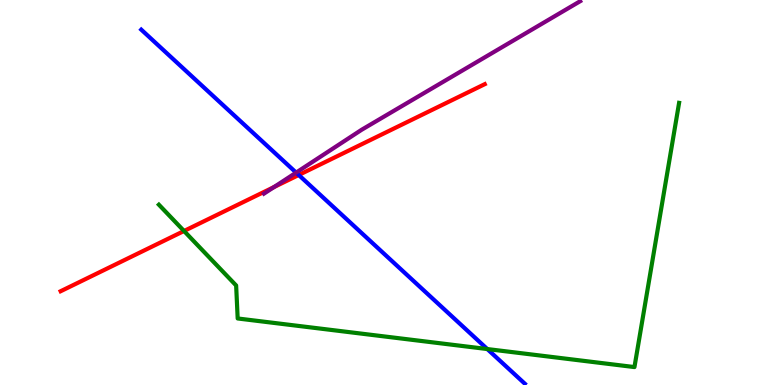[{'lines': ['blue', 'red'], 'intersections': [{'x': 3.85, 'y': 5.45}]}, {'lines': ['green', 'red'], 'intersections': [{'x': 2.37, 'y': 4.0}]}, {'lines': ['purple', 'red'], 'intersections': [{'x': 3.54, 'y': 5.14}]}, {'lines': ['blue', 'green'], 'intersections': [{'x': 6.29, 'y': 0.934}]}, {'lines': ['blue', 'purple'], 'intersections': [{'x': 3.82, 'y': 5.52}]}, {'lines': ['green', 'purple'], 'intersections': []}]